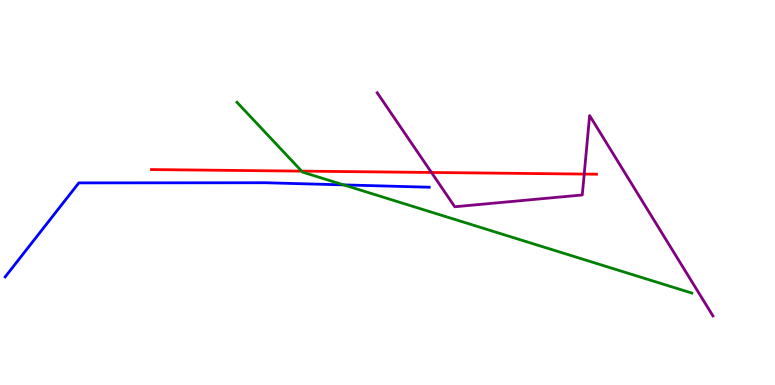[{'lines': ['blue', 'red'], 'intersections': []}, {'lines': ['green', 'red'], 'intersections': [{'x': 3.89, 'y': 5.56}]}, {'lines': ['purple', 'red'], 'intersections': [{'x': 5.57, 'y': 5.52}, {'x': 7.54, 'y': 5.48}]}, {'lines': ['blue', 'green'], 'intersections': [{'x': 4.43, 'y': 5.2}]}, {'lines': ['blue', 'purple'], 'intersections': []}, {'lines': ['green', 'purple'], 'intersections': []}]